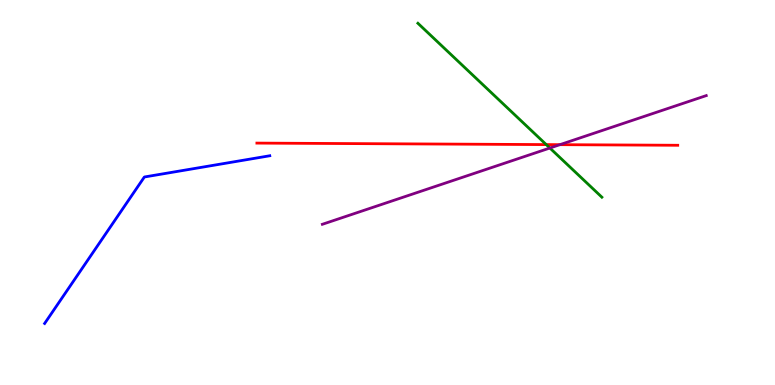[{'lines': ['blue', 'red'], 'intersections': []}, {'lines': ['green', 'red'], 'intersections': [{'x': 7.05, 'y': 6.24}]}, {'lines': ['purple', 'red'], 'intersections': [{'x': 7.22, 'y': 6.24}]}, {'lines': ['blue', 'green'], 'intersections': []}, {'lines': ['blue', 'purple'], 'intersections': []}, {'lines': ['green', 'purple'], 'intersections': [{'x': 7.1, 'y': 6.16}]}]